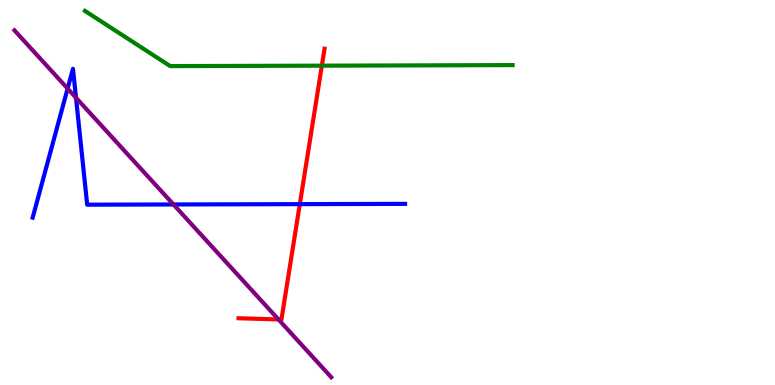[{'lines': ['blue', 'red'], 'intersections': [{'x': 3.87, 'y': 4.7}]}, {'lines': ['green', 'red'], 'intersections': [{'x': 4.15, 'y': 8.29}]}, {'lines': ['purple', 'red'], 'intersections': [{'x': 3.59, 'y': 1.7}]}, {'lines': ['blue', 'green'], 'intersections': []}, {'lines': ['blue', 'purple'], 'intersections': [{'x': 0.873, 'y': 7.7}, {'x': 0.981, 'y': 7.46}, {'x': 2.24, 'y': 4.69}]}, {'lines': ['green', 'purple'], 'intersections': []}]